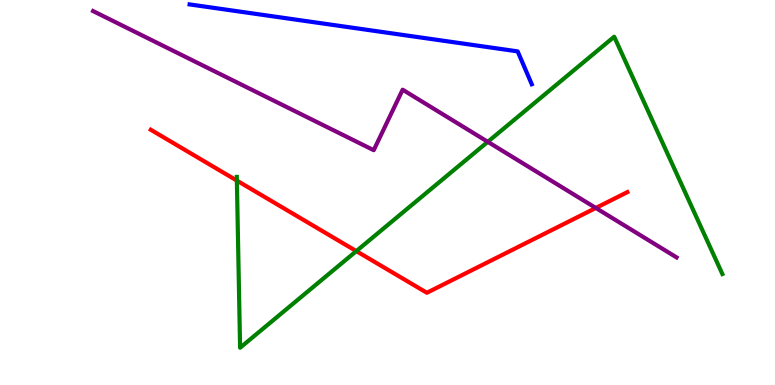[{'lines': ['blue', 'red'], 'intersections': []}, {'lines': ['green', 'red'], 'intersections': [{'x': 3.06, 'y': 5.31}, {'x': 4.6, 'y': 3.48}]}, {'lines': ['purple', 'red'], 'intersections': [{'x': 7.69, 'y': 4.6}]}, {'lines': ['blue', 'green'], 'intersections': []}, {'lines': ['blue', 'purple'], 'intersections': []}, {'lines': ['green', 'purple'], 'intersections': [{'x': 6.29, 'y': 6.32}]}]